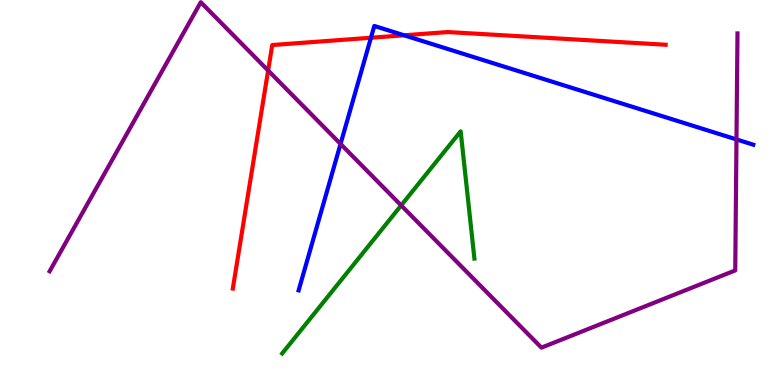[{'lines': ['blue', 'red'], 'intersections': [{'x': 4.79, 'y': 9.02}, {'x': 5.21, 'y': 9.08}]}, {'lines': ['green', 'red'], 'intersections': []}, {'lines': ['purple', 'red'], 'intersections': [{'x': 3.46, 'y': 8.17}]}, {'lines': ['blue', 'green'], 'intersections': []}, {'lines': ['blue', 'purple'], 'intersections': [{'x': 4.39, 'y': 6.26}, {'x': 9.5, 'y': 6.38}]}, {'lines': ['green', 'purple'], 'intersections': [{'x': 5.18, 'y': 4.66}]}]